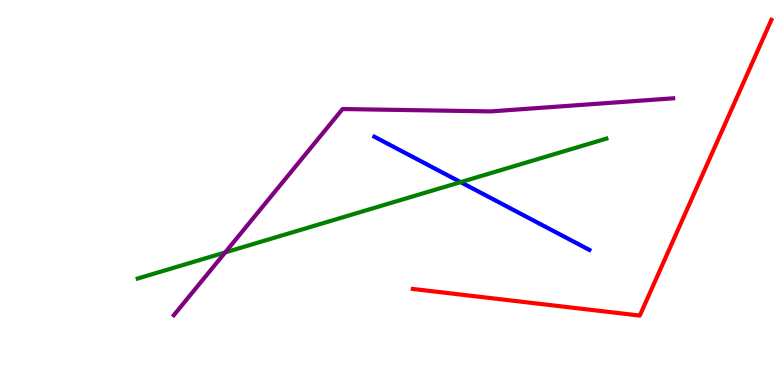[{'lines': ['blue', 'red'], 'intersections': []}, {'lines': ['green', 'red'], 'intersections': []}, {'lines': ['purple', 'red'], 'intersections': []}, {'lines': ['blue', 'green'], 'intersections': [{'x': 5.94, 'y': 5.27}]}, {'lines': ['blue', 'purple'], 'intersections': []}, {'lines': ['green', 'purple'], 'intersections': [{'x': 2.91, 'y': 3.44}]}]